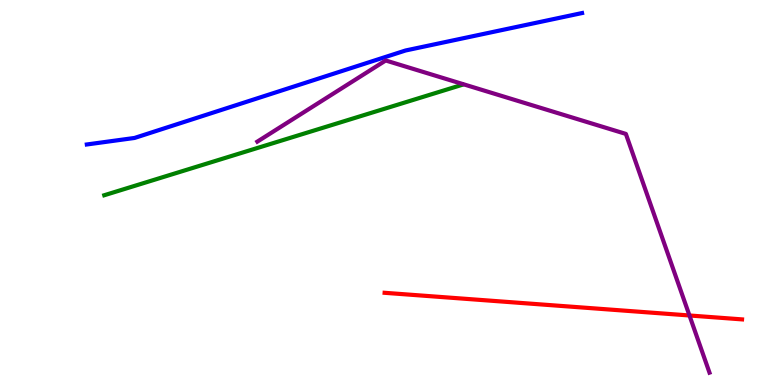[{'lines': ['blue', 'red'], 'intersections': []}, {'lines': ['green', 'red'], 'intersections': []}, {'lines': ['purple', 'red'], 'intersections': [{'x': 8.9, 'y': 1.81}]}, {'lines': ['blue', 'green'], 'intersections': []}, {'lines': ['blue', 'purple'], 'intersections': []}, {'lines': ['green', 'purple'], 'intersections': []}]